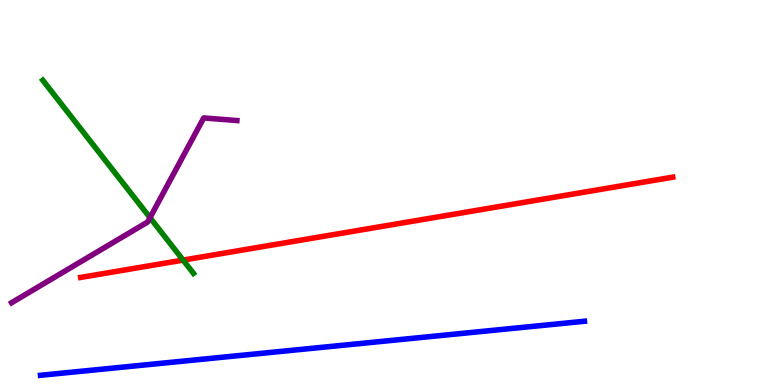[{'lines': ['blue', 'red'], 'intersections': []}, {'lines': ['green', 'red'], 'intersections': [{'x': 2.36, 'y': 3.24}]}, {'lines': ['purple', 'red'], 'intersections': []}, {'lines': ['blue', 'green'], 'intersections': []}, {'lines': ['blue', 'purple'], 'intersections': []}, {'lines': ['green', 'purple'], 'intersections': [{'x': 1.94, 'y': 4.35}]}]